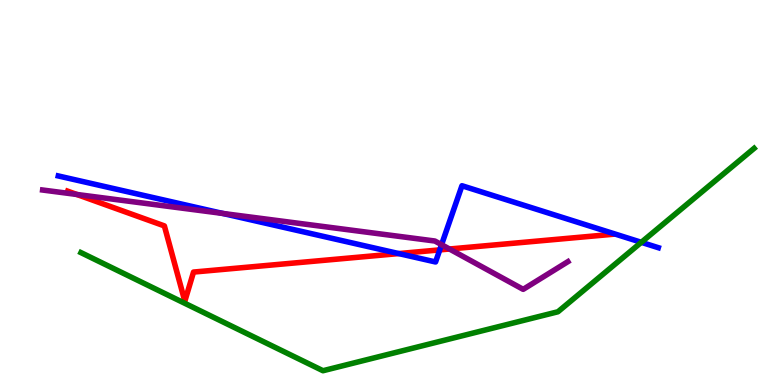[{'lines': ['blue', 'red'], 'intersections': [{'x': 5.15, 'y': 3.41}, {'x': 5.67, 'y': 3.51}]}, {'lines': ['green', 'red'], 'intersections': []}, {'lines': ['purple', 'red'], 'intersections': [{'x': 0.992, 'y': 4.95}, {'x': 5.8, 'y': 3.53}]}, {'lines': ['blue', 'green'], 'intersections': [{'x': 8.28, 'y': 3.71}]}, {'lines': ['blue', 'purple'], 'intersections': [{'x': 2.87, 'y': 4.46}, {'x': 5.7, 'y': 3.64}]}, {'lines': ['green', 'purple'], 'intersections': []}]